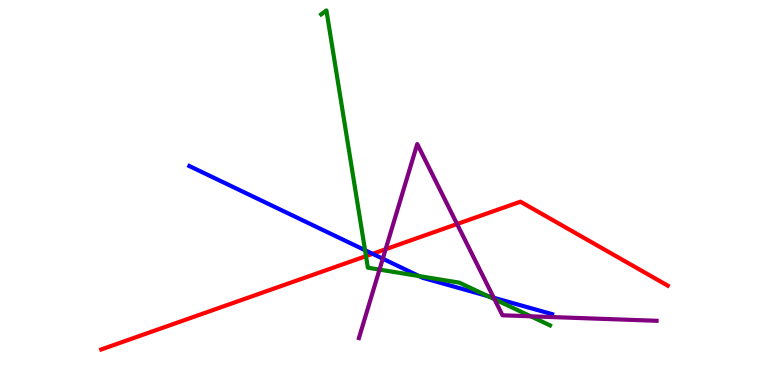[{'lines': ['blue', 'red'], 'intersections': [{'x': 4.81, 'y': 3.41}]}, {'lines': ['green', 'red'], 'intersections': [{'x': 4.72, 'y': 3.35}]}, {'lines': ['purple', 'red'], 'intersections': [{'x': 4.98, 'y': 3.53}, {'x': 5.9, 'y': 4.18}]}, {'lines': ['blue', 'green'], 'intersections': [{'x': 4.71, 'y': 3.5}, {'x': 5.41, 'y': 2.83}, {'x': 6.3, 'y': 2.31}]}, {'lines': ['blue', 'purple'], 'intersections': [{'x': 4.94, 'y': 3.28}, {'x': 6.37, 'y': 2.27}]}, {'lines': ['green', 'purple'], 'intersections': [{'x': 4.9, 'y': 3.0}, {'x': 6.38, 'y': 2.23}, {'x': 6.85, 'y': 1.78}]}]